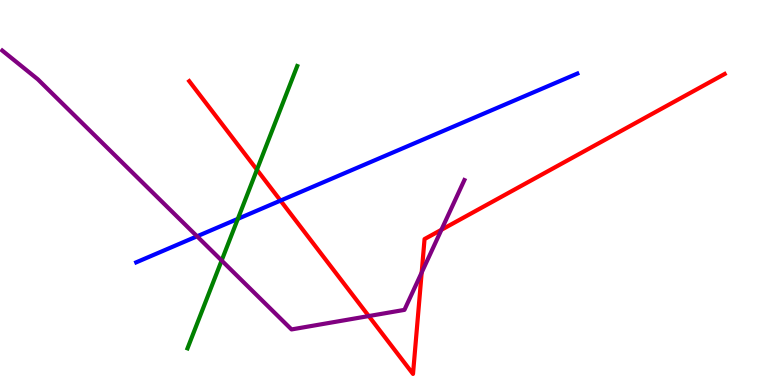[{'lines': ['blue', 'red'], 'intersections': [{'x': 3.62, 'y': 4.79}]}, {'lines': ['green', 'red'], 'intersections': [{'x': 3.32, 'y': 5.59}]}, {'lines': ['purple', 'red'], 'intersections': [{'x': 4.76, 'y': 1.79}, {'x': 5.44, 'y': 2.92}, {'x': 5.7, 'y': 4.03}]}, {'lines': ['blue', 'green'], 'intersections': [{'x': 3.07, 'y': 4.32}]}, {'lines': ['blue', 'purple'], 'intersections': [{'x': 2.54, 'y': 3.86}]}, {'lines': ['green', 'purple'], 'intersections': [{'x': 2.86, 'y': 3.23}]}]